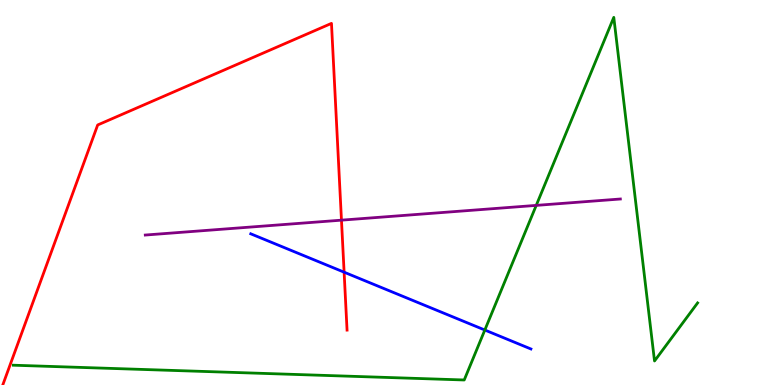[{'lines': ['blue', 'red'], 'intersections': [{'x': 4.44, 'y': 2.93}]}, {'lines': ['green', 'red'], 'intersections': []}, {'lines': ['purple', 'red'], 'intersections': [{'x': 4.41, 'y': 4.28}]}, {'lines': ['blue', 'green'], 'intersections': [{'x': 6.26, 'y': 1.43}]}, {'lines': ['blue', 'purple'], 'intersections': []}, {'lines': ['green', 'purple'], 'intersections': [{'x': 6.92, 'y': 4.67}]}]